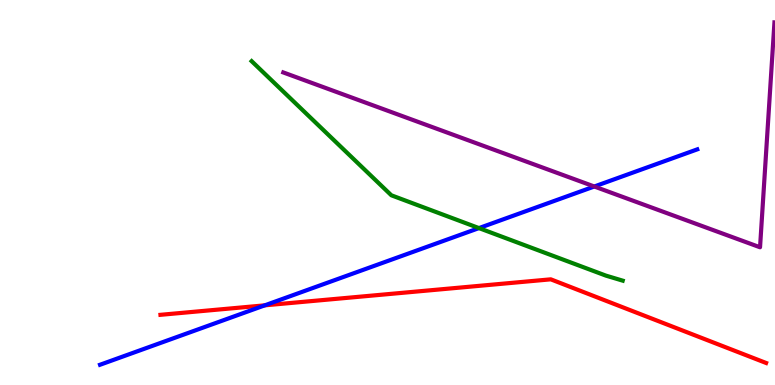[{'lines': ['blue', 'red'], 'intersections': [{'x': 3.42, 'y': 2.07}]}, {'lines': ['green', 'red'], 'intersections': []}, {'lines': ['purple', 'red'], 'intersections': []}, {'lines': ['blue', 'green'], 'intersections': [{'x': 6.18, 'y': 4.08}]}, {'lines': ['blue', 'purple'], 'intersections': [{'x': 7.67, 'y': 5.16}]}, {'lines': ['green', 'purple'], 'intersections': []}]